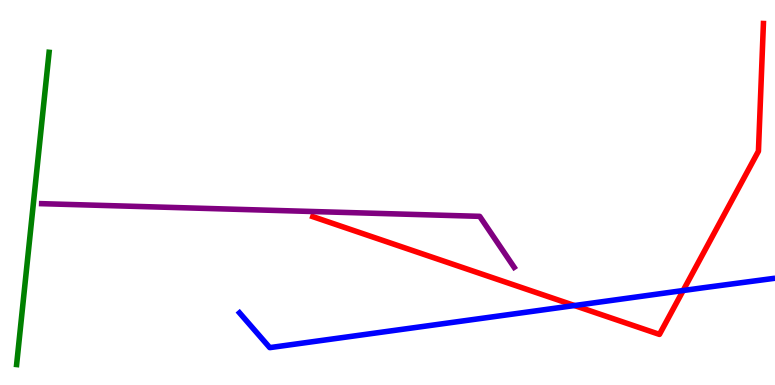[{'lines': ['blue', 'red'], 'intersections': [{'x': 7.41, 'y': 2.06}, {'x': 8.81, 'y': 2.45}]}, {'lines': ['green', 'red'], 'intersections': []}, {'lines': ['purple', 'red'], 'intersections': []}, {'lines': ['blue', 'green'], 'intersections': []}, {'lines': ['blue', 'purple'], 'intersections': []}, {'lines': ['green', 'purple'], 'intersections': []}]